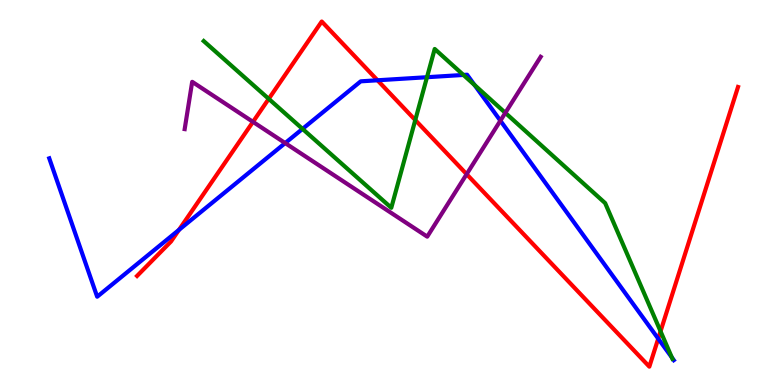[{'lines': ['blue', 'red'], 'intersections': [{'x': 2.31, 'y': 4.03}, {'x': 4.87, 'y': 7.91}, {'x': 8.49, 'y': 1.2}]}, {'lines': ['green', 'red'], 'intersections': [{'x': 3.47, 'y': 7.43}, {'x': 5.36, 'y': 6.88}, {'x': 8.52, 'y': 1.39}]}, {'lines': ['purple', 'red'], 'intersections': [{'x': 3.26, 'y': 6.83}, {'x': 6.02, 'y': 5.48}]}, {'lines': ['blue', 'green'], 'intersections': [{'x': 3.9, 'y': 6.65}, {'x': 5.51, 'y': 7.99}, {'x': 5.98, 'y': 8.05}, {'x': 6.12, 'y': 7.79}, {'x': 8.67, 'y': 0.714}]}, {'lines': ['blue', 'purple'], 'intersections': [{'x': 3.68, 'y': 6.28}, {'x': 6.46, 'y': 6.87}]}, {'lines': ['green', 'purple'], 'intersections': [{'x': 6.52, 'y': 7.07}]}]